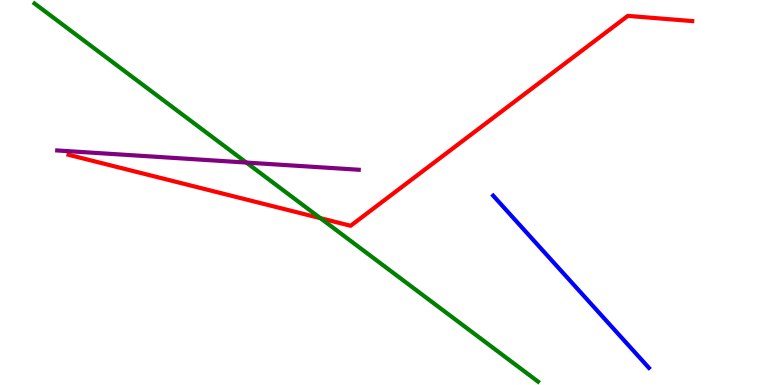[{'lines': ['blue', 'red'], 'intersections': []}, {'lines': ['green', 'red'], 'intersections': [{'x': 4.13, 'y': 4.33}]}, {'lines': ['purple', 'red'], 'intersections': []}, {'lines': ['blue', 'green'], 'intersections': []}, {'lines': ['blue', 'purple'], 'intersections': []}, {'lines': ['green', 'purple'], 'intersections': [{'x': 3.18, 'y': 5.78}]}]